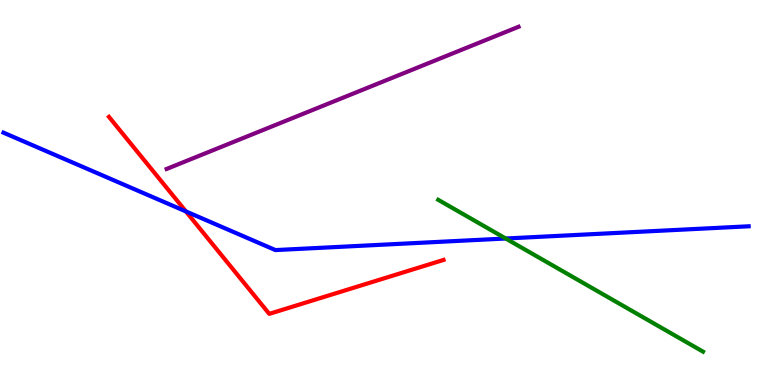[{'lines': ['blue', 'red'], 'intersections': [{'x': 2.4, 'y': 4.51}]}, {'lines': ['green', 'red'], 'intersections': []}, {'lines': ['purple', 'red'], 'intersections': []}, {'lines': ['blue', 'green'], 'intersections': [{'x': 6.53, 'y': 3.8}]}, {'lines': ['blue', 'purple'], 'intersections': []}, {'lines': ['green', 'purple'], 'intersections': []}]